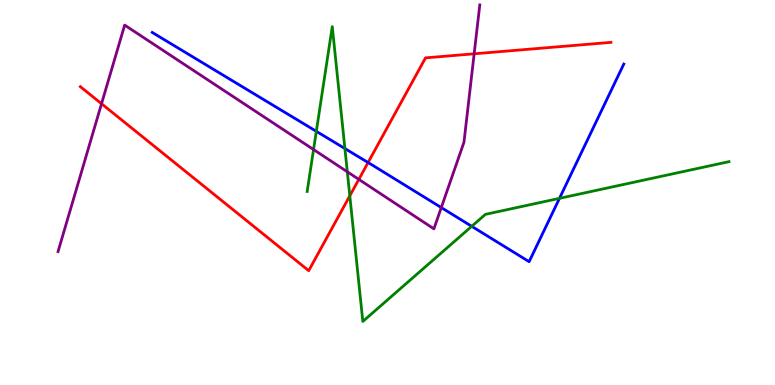[{'lines': ['blue', 'red'], 'intersections': [{'x': 4.75, 'y': 5.78}]}, {'lines': ['green', 'red'], 'intersections': [{'x': 4.51, 'y': 4.91}]}, {'lines': ['purple', 'red'], 'intersections': [{'x': 1.31, 'y': 7.31}, {'x': 4.63, 'y': 5.34}, {'x': 6.12, 'y': 8.6}]}, {'lines': ['blue', 'green'], 'intersections': [{'x': 4.08, 'y': 6.59}, {'x': 4.45, 'y': 6.14}, {'x': 6.09, 'y': 4.12}, {'x': 7.22, 'y': 4.85}]}, {'lines': ['blue', 'purple'], 'intersections': [{'x': 5.69, 'y': 4.61}]}, {'lines': ['green', 'purple'], 'intersections': [{'x': 4.05, 'y': 6.12}, {'x': 4.48, 'y': 5.54}]}]